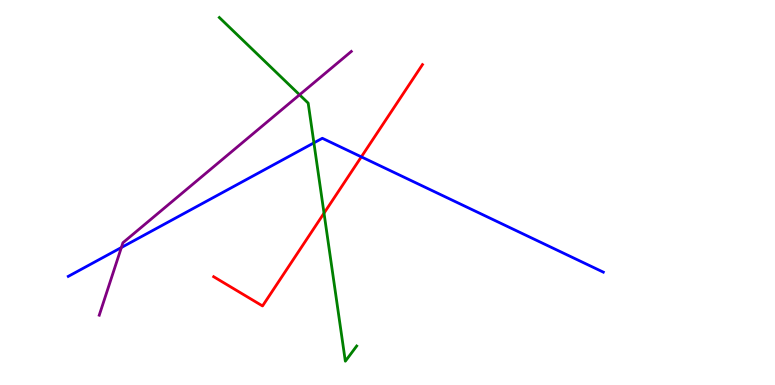[{'lines': ['blue', 'red'], 'intersections': [{'x': 4.66, 'y': 5.93}]}, {'lines': ['green', 'red'], 'intersections': [{'x': 4.18, 'y': 4.46}]}, {'lines': ['purple', 'red'], 'intersections': []}, {'lines': ['blue', 'green'], 'intersections': [{'x': 4.05, 'y': 6.29}]}, {'lines': ['blue', 'purple'], 'intersections': [{'x': 1.57, 'y': 3.57}]}, {'lines': ['green', 'purple'], 'intersections': [{'x': 3.87, 'y': 7.54}]}]